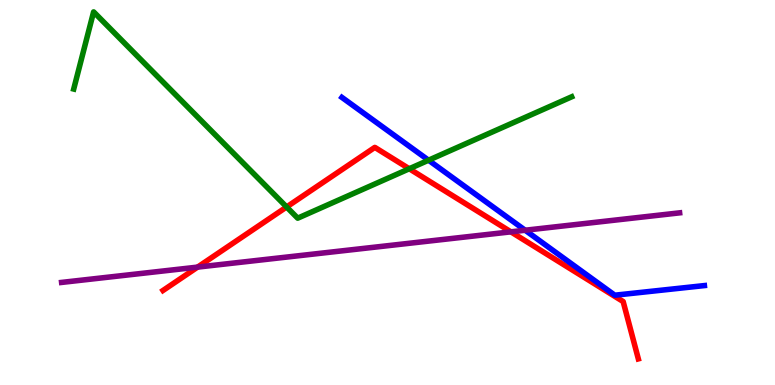[{'lines': ['blue', 'red'], 'intersections': []}, {'lines': ['green', 'red'], 'intersections': [{'x': 3.7, 'y': 4.62}, {'x': 5.28, 'y': 5.62}]}, {'lines': ['purple', 'red'], 'intersections': [{'x': 2.55, 'y': 3.06}, {'x': 6.59, 'y': 3.98}]}, {'lines': ['blue', 'green'], 'intersections': [{'x': 5.53, 'y': 5.84}]}, {'lines': ['blue', 'purple'], 'intersections': [{'x': 6.78, 'y': 4.02}]}, {'lines': ['green', 'purple'], 'intersections': []}]